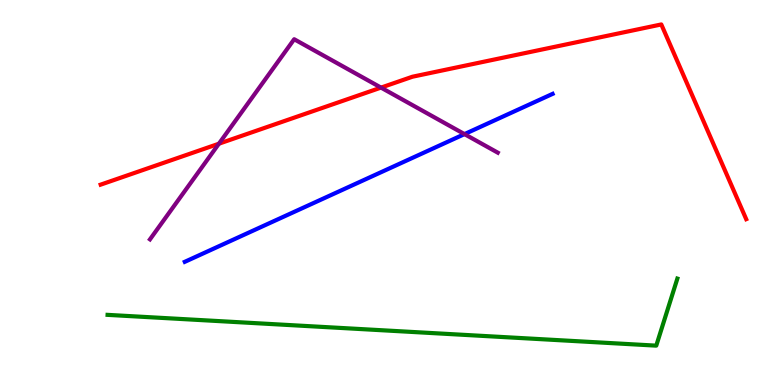[{'lines': ['blue', 'red'], 'intersections': []}, {'lines': ['green', 'red'], 'intersections': []}, {'lines': ['purple', 'red'], 'intersections': [{'x': 2.82, 'y': 6.27}, {'x': 4.92, 'y': 7.72}]}, {'lines': ['blue', 'green'], 'intersections': []}, {'lines': ['blue', 'purple'], 'intersections': [{'x': 5.99, 'y': 6.52}]}, {'lines': ['green', 'purple'], 'intersections': []}]